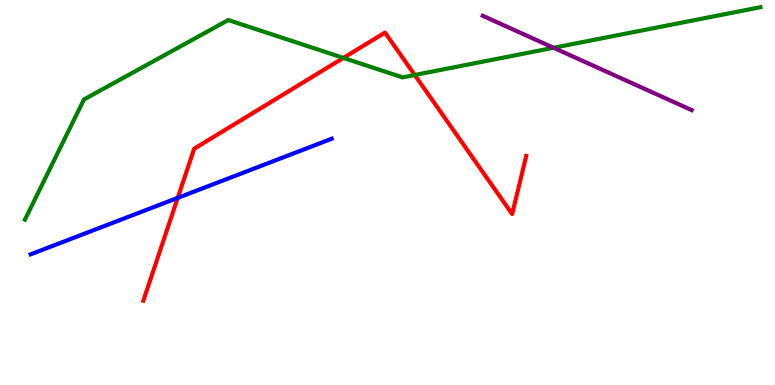[{'lines': ['blue', 'red'], 'intersections': [{'x': 2.29, 'y': 4.86}]}, {'lines': ['green', 'red'], 'intersections': [{'x': 4.43, 'y': 8.5}, {'x': 5.35, 'y': 8.05}]}, {'lines': ['purple', 'red'], 'intersections': []}, {'lines': ['blue', 'green'], 'intersections': []}, {'lines': ['blue', 'purple'], 'intersections': []}, {'lines': ['green', 'purple'], 'intersections': [{'x': 7.14, 'y': 8.76}]}]